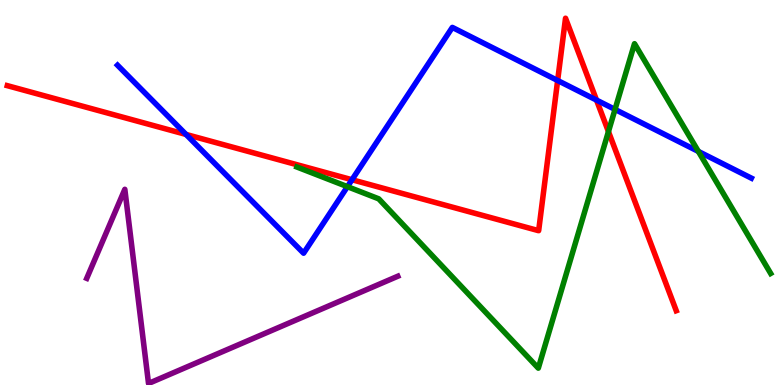[{'lines': ['blue', 'red'], 'intersections': [{'x': 2.4, 'y': 6.51}, {'x': 4.54, 'y': 5.33}, {'x': 7.2, 'y': 7.91}, {'x': 7.7, 'y': 7.4}]}, {'lines': ['green', 'red'], 'intersections': [{'x': 7.85, 'y': 6.58}]}, {'lines': ['purple', 'red'], 'intersections': []}, {'lines': ['blue', 'green'], 'intersections': [{'x': 4.48, 'y': 5.15}, {'x': 7.94, 'y': 7.16}, {'x': 9.01, 'y': 6.07}]}, {'lines': ['blue', 'purple'], 'intersections': []}, {'lines': ['green', 'purple'], 'intersections': []}]